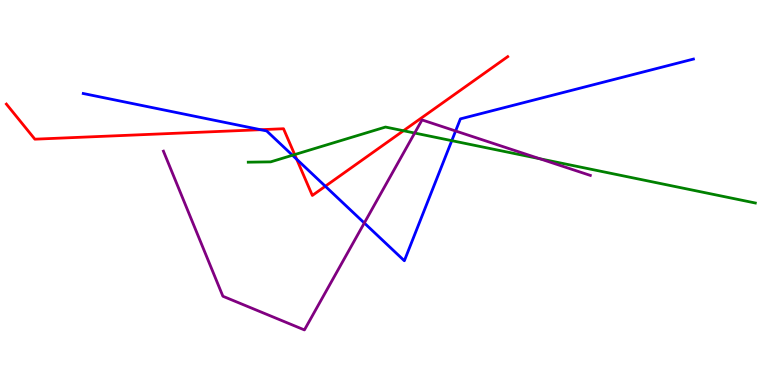[{'lines': ['blue', 'red'], 'intersections': [{'x': 3.36, 'y': 6.63}, {'x': 3.83, 'y': 5.86}, {'x': 4.2, 'y': 5.16}]}, {'lines': ['green', 'red'], 'intersections': [{'x': 3.8, 'y': 5.98}, {'x': 5.21, 'y': 6.6}]}, {'lines': ['purple', 'red'], 'intersections': []}, {'lines': ['blue', 'green'], 'intersections': [{'x': 3.77, 'y': 5.97}, {'x': 5.83, 'y': 6.35}]}, {'lines': ['blue', 'purple'], 'intersections': [{'x': 4.7, 'y': 4.21}, {'x': 5.88, 'y': 6.6}]}, {'lines': ['green', 'purple'], 'intersections': [{'x': 5.35, 'y': 6.54}, {'x': 6.96, 'y': 5.88}]}]